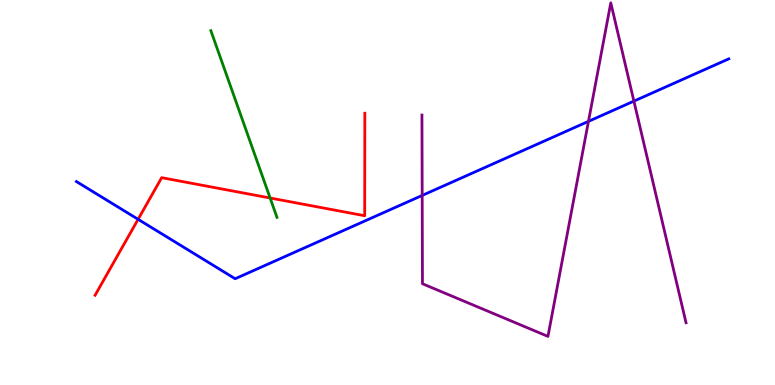[{'lines': ['blue', 'red'], 'intersections': [{'x': 1.78, 'y': 4.3}]}, {'lines': ['green', 'red'], 'intersections': [{'x': 3.49, 'y': 4.86}]}, {'lines': ['purple', 'red'], 'intersections': []}, {'lines': ['blue', 'green'], 'intersections': []}, {'lines': ['blue', 'purple'], 'intersections': [{'x': 5.45, 'y': 4.92}, {'x': 7.59, 'y': 6.85}, {'x': 8.18, 'y': 7.37}]}, {'lines': ['green', 'purple'], 'intersections': []}]